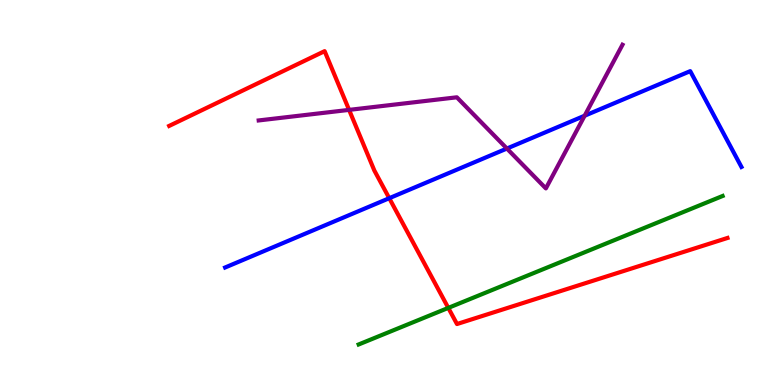[{'lines': ['blue', 'red'], 'intersections': [{'x': 5.02, 'y': 4.85}]}, {'lines': ['green', 'red'], 'intersections': [{'x': 5.78, 'y': 2.0}]}, {'lines': ['purple', 'red'], 'intersections': [{'x': 4.5, 'y': 7.15}]}, {'lines': ['blue', 'green'], 'intersections': []}, {'lines': ['blue', 'purple'], 'intersections': [{'x': 6.54, 'y': 6.14}, {'x': 7.54, 'y': 6.99}]}, {'lines': ['green', 'purple'], 'intersections': []}]